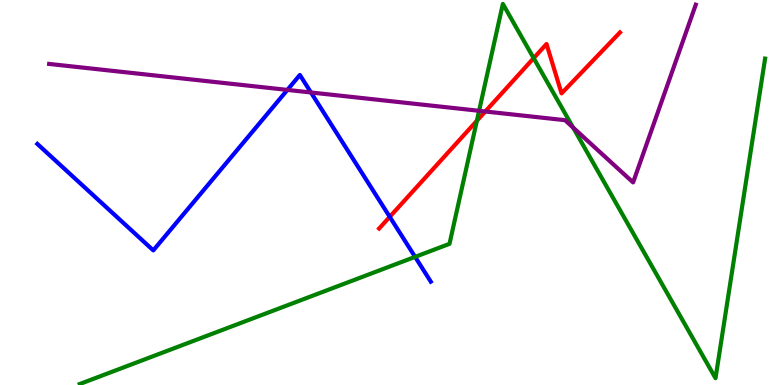[{'lines': ['blue', 'red'], 'intersections': [{'x': 5.03, 'y': 4.37}]}, {'lines': ['green', 'red'], 'intersections': [{'x': 6.15, 'y': 6.86}, {'x': 6.89, 'y': 8.49}]}, {'lines': ['purple', 'red'], 'intersections': [{'x': 6.26, 'y': 7.1}]}, {'lines': ['blue', 'green'], 'intersections': [{'x': 5.36, 'y': 3.33}]}, {'lines': ['blue', 'purple'], 'intersections': [{'x': 3.71, 'y': 7.66}, {'x': 4.01, 'y': 7.6}]}, {'lines': ['green', 'purple'], 'intersections': [{'x': 6.18, 'y': 7.12}, {'x': 7.4, 'y': 6.69}]}]